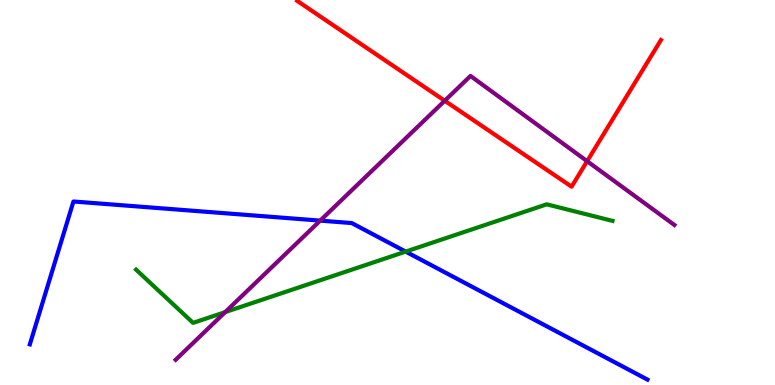[{'lines': ['blue', 'red'], 'intersections': []}, {'lines': ['green', 'red'], 'intersections': []}, {'lines': ['purple', 'red'], 'intersections': [{'x': 5.74, 'y': 7.38}, {'x': 7.58, 'y': 5.81}]}, {'lines': ['blue', 'green'], 'intersections': [{'x': 5.23, 'y': 3.46}]}, {'lines': ['blue', 'purple'], 'intersections': [{'x': 4.13, 'y': 4.27}]}, {'lines': ['green', 'purple'], 'intersections': [{'x': 2.91, 'y': 1.89}]}]